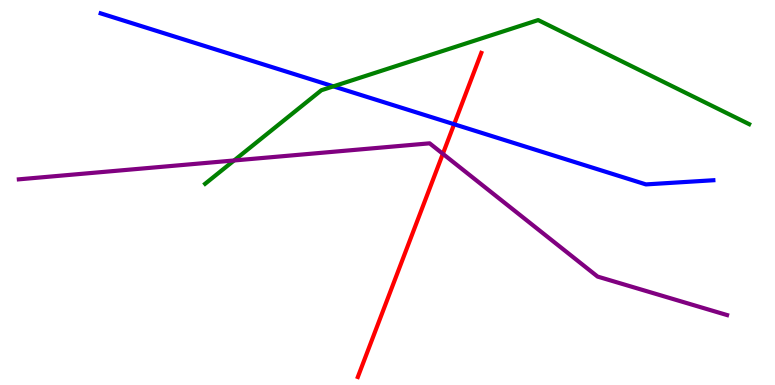[{'lines': ['blue', 'red'], 'intersections': [{'x': 5.86, 'y': 6.77}]}, {'lines': ['green', 'red'], 'intersections': []}, {'lines': ['purple', 'red'], 'intersections': [{'x': 5.71, 'y': 6.0}]}, {'lines': ['blue', 'green'], 'intersections': [{'x': 4.3, 'y': 7.76}]}, {'lines': ['blue', 'purple'], 'intersections': []}, {'lines': ['green', 'purple'], 'intersections': [{'x': 3.02, 'y': 5.83}]}]